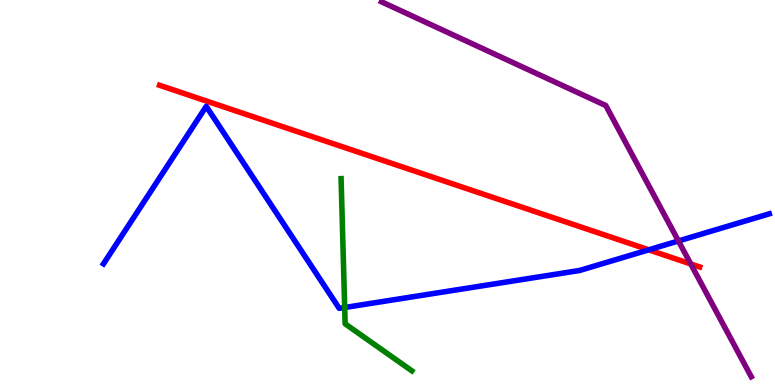[{'lines': ['blue', 'red'], 'intersections': [{'x': 8.37, 'y': 3.51}]}, {'lines': ['green', 'red'], 'intersections': []}, {'lines': ['purple', 'red'], 'intersections': [{'x': 8.91, 'y': 3.14}]}, {'lines': ['blue', 'green'], 'intersections': [{'x': 4.45, 'y': 2.01}]}, {'lines': ['blue', 'purple'], 'intersections': [{'x': 8.75, 'y': 3.74}]}, {'lines': ['green', 'purple'], 'intersections': []}]